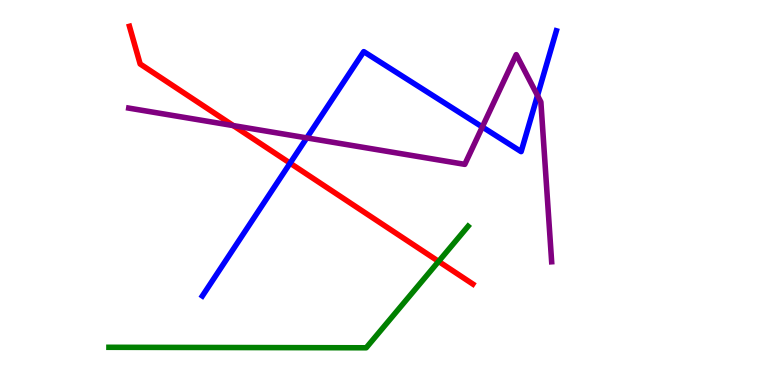[{'lines': ['blue', 'red'], 'intersections': [{'x': 3.74, 'y': 5.76}]}, {'lines': ['green', 'red'], 'intersections': [{'x': 5.66, 'y': 3.21}]}, {'lines': ['purple', 'red'], 'intersections': [{'x': 3.01, 'y': 6.74}]}, {'lines': ['blue', 'green'], 'intersections': []}, {'lines': ['blue', 'purple'], 'intersections': [{'x': 3.96, 'y': 6.42}, {'x': 6.22, 'y': 6.7}, {'x': 6.94, 'y': 7.52}]}, {'lines': ['green', 'purple'], 'intersections': []}]